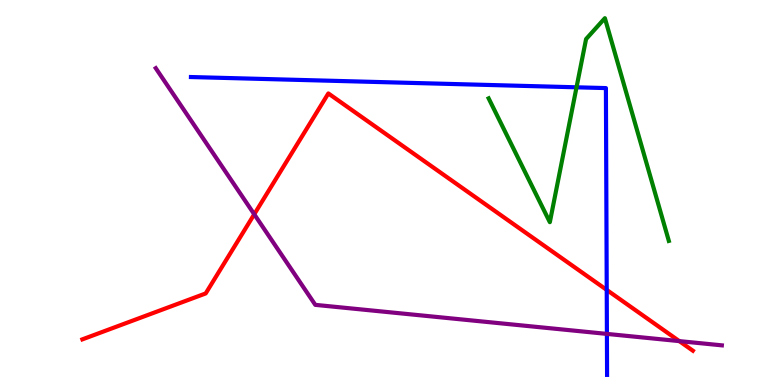[{'lines': ['blue', 'red'], 'intersections': [{'x': 7.83, 'y': 2.47}]}, {'lines': ['green', 'red'], 'intersections': []}, {'lines': ['purple', 'red'], 'intersections': [{'x': 3.28, 'y': 4.43}, {'x': 8.77, 'y': 1.14}]}, {'lines': ['blue', 'green'], 'intersections': [{'x': 7.44, 'y': 7.73}]}, {'lines': ['blue', 'purple'], 'intersections': [{'x': 7.83, 'y': 1.33}]}, {'lines': ['green', 'purple'], 'intersections': []}]